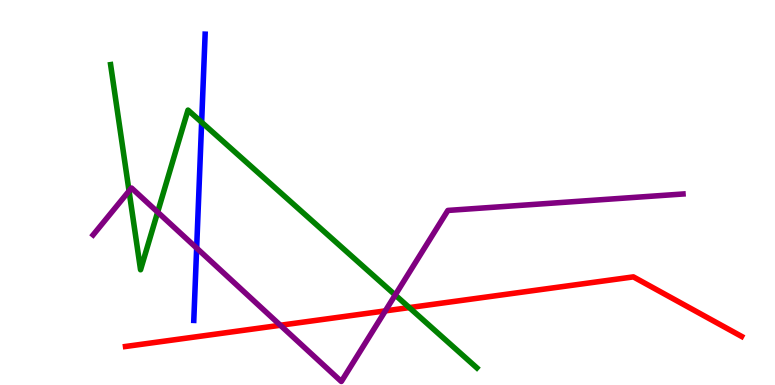[{'lines': ['blue', 'red'], 'intersections': []}, {'lines': ['green', 'red'], 'intersections': [{'x': 5.28, 'y': 2.01}]}, {'lines': ['purple', 'red'], 'intersections': [{'x': 3.62, 'y': 1.55}, {'x': 4.97, 'y': 1.93}]}, {'lines': ['blue', 'green'], 'intersections': [{'x': 2.6, 'y': 6.82}]}, {'lines': ['blue', 'purple'], 'intersections': [{'x': 2.54, 'y': 3.56}]}, {'lines': ['green', 'purple'], 'intersections': [{'x': 1.67, 'y': 5.04}, {'x': 2.03, 'y': 4.49}, {'x': 5.1, 'y': 2.34}]}]